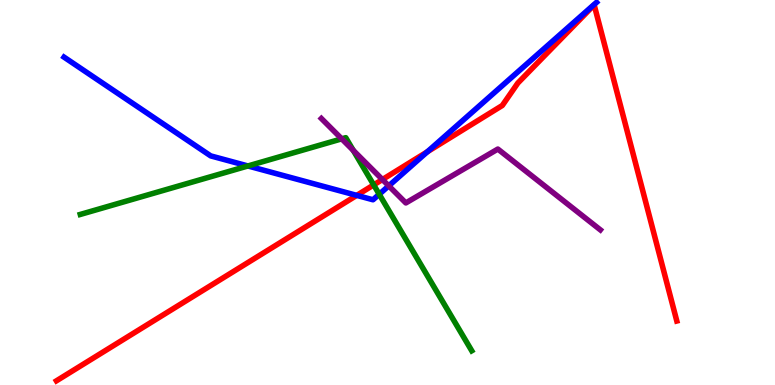[{'lines': ['blue', 'red'], 'intersections': [{'x': 4.6, 'y': 4.93}, {'x': 5.51, 'y': 6.06}]}, {'lines': ['green', 'red'], 'intersections': [{'x': 4.82, 'y': 5.2}]}, {'lines': ['purple', 'red'], 'intersections': [{'x': 4.93, 'y': 5.34}]}, {'lines': ['blue', 'green'], 'intersections': [{'x': 3.2, 'y': 5.69}, {'x': 4.89, 'y': 4.95}]}, {'lines': ['blue', 'purple'], 'intersections': [{'x': 5.02, 'y': 5.17}]}, {'lines': ['green', 'purple'], 'intersections': [{'x': 4.41, 'y': 6.39}, {'x': 4.56, 'y': 6.09}]}]